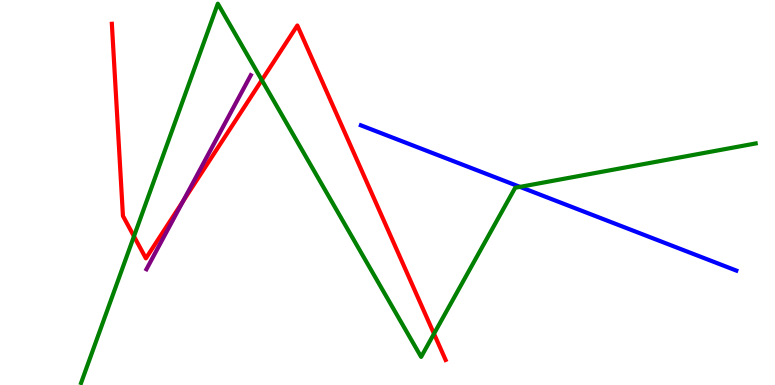[{'lines': ['blue', 'red'], 'intersections': []}, {'lines': ['green', 'red'], 'intersections': [{'x': 1.73, 'y': 3.86}, {'x': 3.38, 'y': 7.92}, {'x': 5.6, 'y': 1.33}]}, {'lines': ['purple', 'red'], 'intersections': [{'x': 2.36, 'y': 4.77}]}, {'lines': ['blue', 'green'], 'intersections': [{'x': 6.71, 'y': 5.15}]}, {'lines': ['blue', 'purple'], 'intersections': []}, {'lines': ['green', 'purple'], 'intersections': []}]